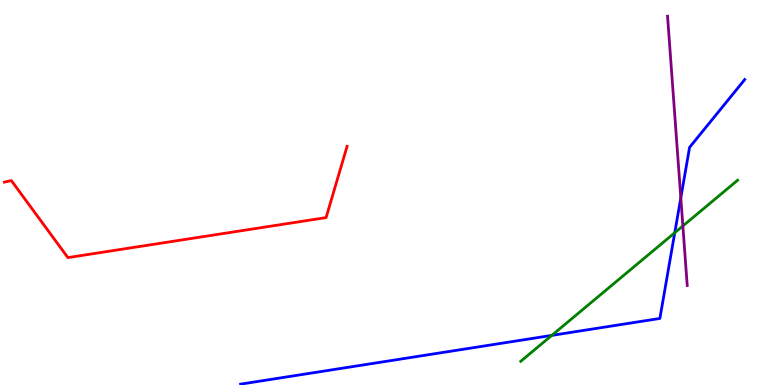[{'lines': ['blue', 'red'], 'intersections': []}, {'lines': ['green', 'red'], 'intersections': []}, {'lines': ['purple', 'red'], 'intersections': []}, {'lines': ['blue', 'green'], 'intersections': [{'x': 7.12, 'y': 1.29}, {'x': 8.71, 'y': 3.95}]}, {'lines': ['blue', 'purple'], 'intersections': [{'x': 8.78, 'y': 4.86}]}, {'lines': ['green', 'purple'], 'intersections': [{'x': 8.81, 'y': 4.13}]}]